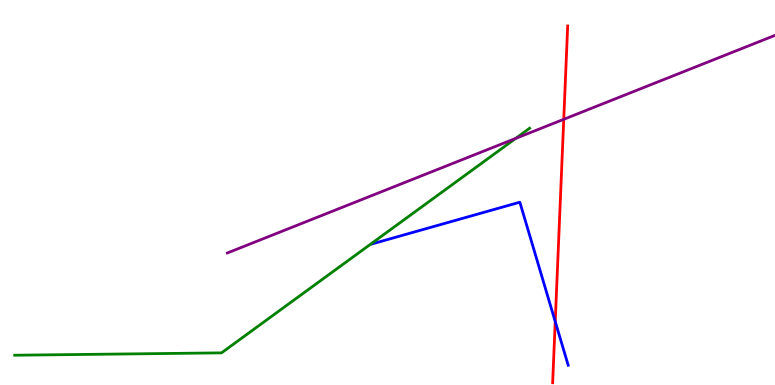[{'lines': ['blue', 'red'], 'intersections': [{'x': 7.16, 'y': 1.65}]}, {'lines': ['green', 'red'], 'intersections': []}, {'lines': ['purple', 'red'], 'intersections': [{'x': 7.27, 'y': 6.9}]}, {'lines': ['blue', 'green'], 'intersections': []}, {'lines': ['blue', 'purple'], 'intersections': []}, {'lines': ['green', 'purple'], 'intersections': [{'x': 6.65, 'y': 6.4}]}]